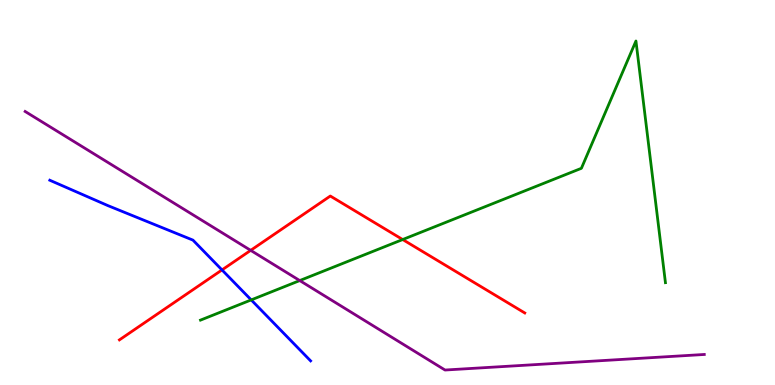[{'lines': ['blue', 'red'], 'intersections': [{'x': 2.86, 'y': 2.99}]}, {'lines': ['green', 'red'], 'intersections': [{'x': 5.2, 'y': 3.78}]}, {'lines': ['purple', 'red'], 'intersections': [{'x': 3.23, 'y': 3.5}]}, {'lines': ['blue', 'green'], 'intersections': [{'x': 3.24, 'y': 2.21}]}, {'lines': ['blue', 'purple'], 'intersections': []}, {'lines': ['green', 'purple'], 'intersections': [{'x': 3.87, 'y': 2.71}]}]